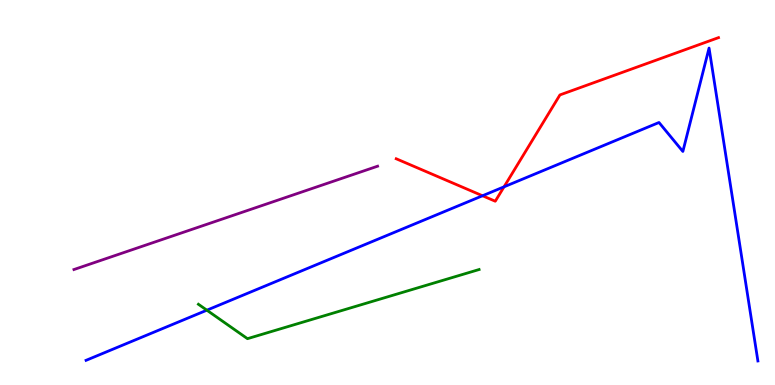[{'lines': ['blue', 'red'], 'intersections': [{'x': 6.23, 'y': 4.92}, {'x': 6.5, 'y': 5.15}]}, {'lines': ['green', 'red'], 'intersections': []}, {'lines': ['purple', 'red'], 'intersections': []}, {'lines': ['blue', 'green'], 'intersections': [{'x': 2.67, 'y': 1.94}]}, {'lines': ['blue', 'purple'], 'intersections': []}, {'lines': ['green', 'purple'], 'intersections': []}]